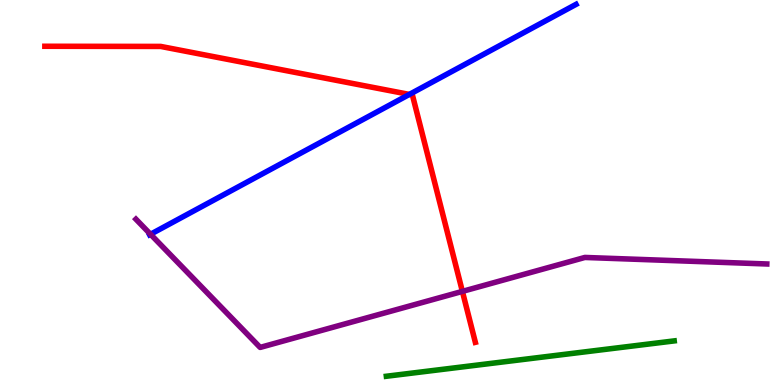[{'lines': ['blue', 'red'], 'intersections': [{'x': 5.28, 'y': 7.55}]}, {'lines': ['green', 'red'], 'intersections': []}, {'lines': ['purple', 'red'], 'intersections': [{'x': 5.97, 'y': 2.43}]}, {'lines': ['blue', 'green'], 'intersections': []}, {'lines': ['blue', 'purple'], 'intersections': [{'x': 1.94, 'y': 3.92}]}, {'lines': ['green', 'purple'], 'intersections': []}]